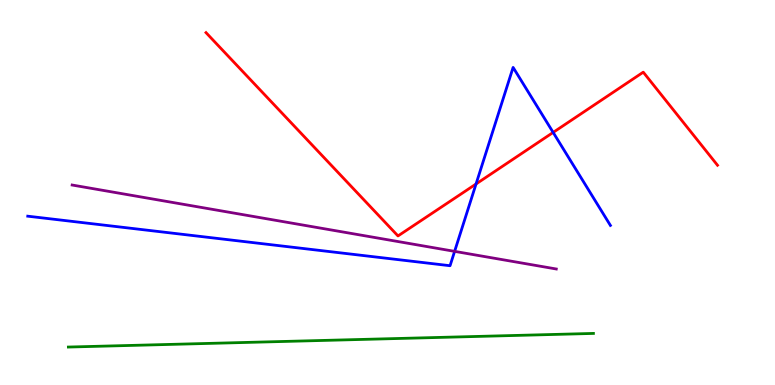[{'lines': ['blue', 'red'], 'intersections': [{'x': 6.14, 'y': 5.22}, {'x': 7.14, 'y': 6.56}]}, {'lines': ['green', 'red'], 'intersections': []}, {'lines': ['purple', 'red'], 'intersections': []}, {'lines': ['blue', 'green'], 'intersections': []}, {'lines': ['blue', 'purple'], 'intersections': [{'x': 5.87, 'y': 3.47}]}, {'lines': ['green', 'purple'], 'intersections': []}]